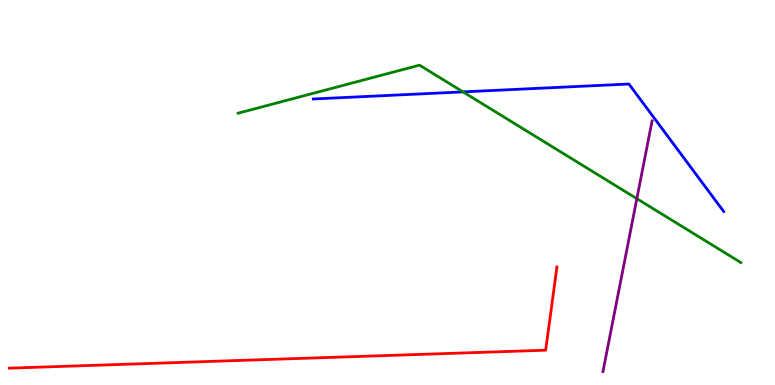[{'lines': ['blue', 'red'], 'intersections': []}, {'lines': ['green', 'red'], 'intersections': []}, {'lines': ['purple', 'red'], 'intersections': []}, {'lines': ['blue', 'green'], 'intersections': [{'x': 5.97, 'y': 7.61}]}, {'lines': ['blue', 'purple'], 'intersections': []}, {'lines': ['green', 'purple'], 'intersections': [{'x': 8.22, 'y': 4.84}]}]